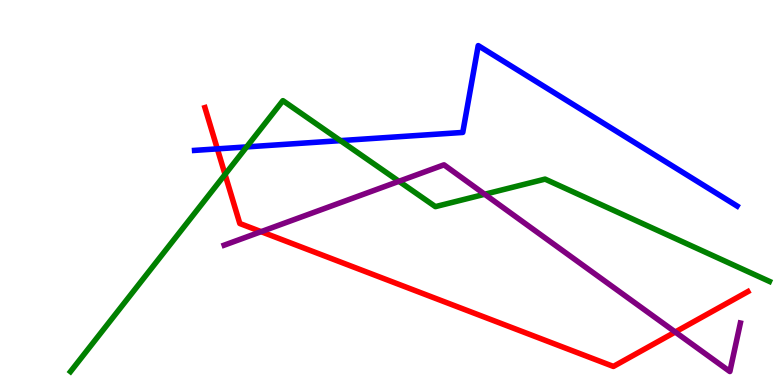[{'lines': ['blue', 'red'], 'intersections': [{'x': 2.8, 'y': 6.13}]}, {'lines': ['green', 'red'], 'intersections': [{'x': 2.9, 'y': 5.47}]}, {'lines': ['purple', 'red'], 'intersections': [{'x': 3.37, 'y': 3.98}, {'x': 8.71, 'y': 1.38}]}, {'lines': ['blue', 'green'], 'intersections': [{'x': 3.18, 'y': 6.18}, {'x': 4.39, 'y': 6.35}]}, {'lines': ['blue', 'purple'], 'intersections': []}, {'lines': ['green', 'purple'], 'intersections': [{'x': 5.15, 'y': 5.29}, {'x': 6.25, 'y': 4.95}]}]